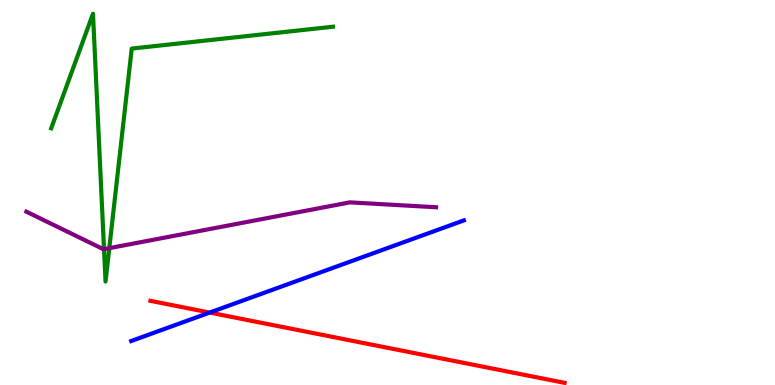[{'lines': ['blue', 'red'], 'intersections': [{'x': 2.71, 'y': 1.88}]}, {'lines': ['green', 'red'], 'intersections': []}, {'lines': ['purple', 'red'], 'intersections': []}, {'lines': ['blue', 'green'], 'intersections': []}, {'lines': ['blue', 'purple'], 'intersections': []}, {'lines': ['green', 'purple'], 'intersections': [{'x': 1.34, 'y': 3.53}, {'x': 1.41, 'y': 3.55}]}]